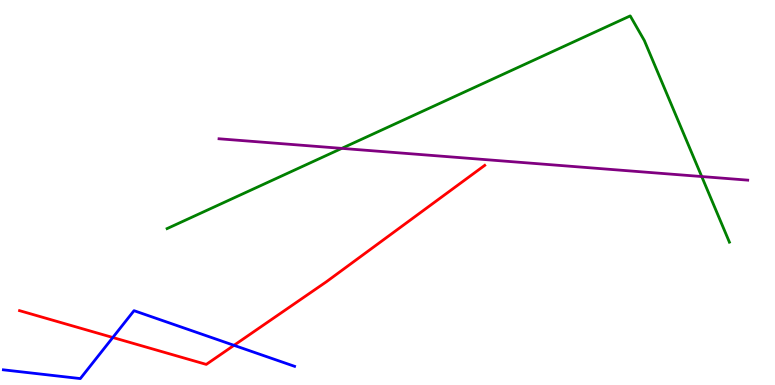[{'lines': ['blue', 'red'], 'intersections': [{'x': 1.46, 'y': 1.23}, {'x': 3.02, 'y': 1.03}]}, {'lines': ['green', 'red'], 'intersections': []}, {'lines': ['purple', 'red'], 'intersections': []}, {'lines': ['blue', 'green'], 'intersections': []}, {'lines': ['blue', 'purple'], 'intersections': []}, {'lines': ['green', 'purple'], 'intersections': [{'x': 4.41, 'y': 6.15}, {'x': 9.05, 'y': 5.41}]}]